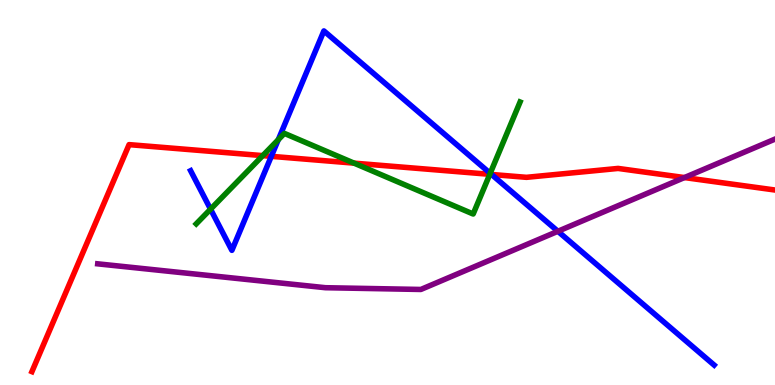[{'lines': ['blue', 'red'], 'intersections': [{'x': 3.5, 'y': 5.94}, {'x': 6.34, 'y': 5.47}]}, {'lines': ['green', 'red'], 'intersections': [{'x': 3.39, 'y': 5.96}, {'x': 4.57, 'y': 5.76}, {'x': 6.32, 'y': 5.47}]}, {'lines': ['purple', 'red'], 'intersections': [{'x': 8.83, 'y': 5.39}]}, {'lines': ['blue', 'green'], 'intersections': [{'x': 2.72, 'y': 4.57}, {'x': 3.59, 'y': 6.37}, {'x': 6.33, 'y': 5.5}]}, {'lines': ['blue', 'purple'], 'intersections': [{'x': 7.2, 'y': 3.99}]}, {'lines': ['green', 'purple'], 'intersections': []}]